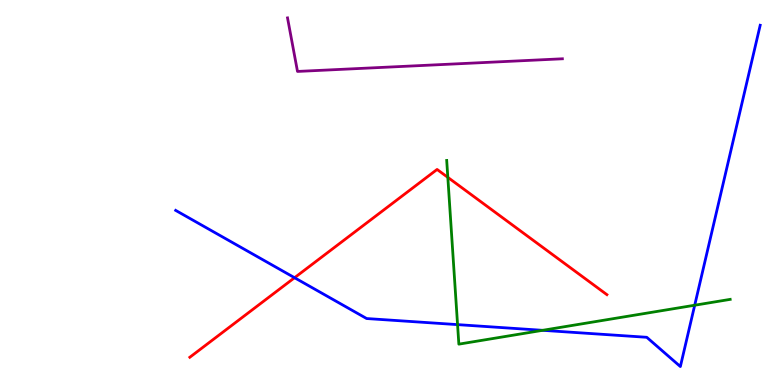[{'lines': ['blue', 'red'], 'intersections': [{'x': 3.8, 'y': 2.79}]}, {'lines': ['green', 'red'], 'intersections': [{'x': 5.78, 'y': 5.39}]}, {'lines': ['purple', 'red'], 'intersections': []}, {'lines': ['blue', 'green'], 'intersections': [{'x': 5.9, 'y': 1.57}, {'x': 7.0, 'y': 1.42}, {'x': 8.96, 'y': 2.07}]}, {'lines': ['blue', 'purple'], 'intersections': []}, {'lines': ['green', 'purple'], 'intersections': []}]